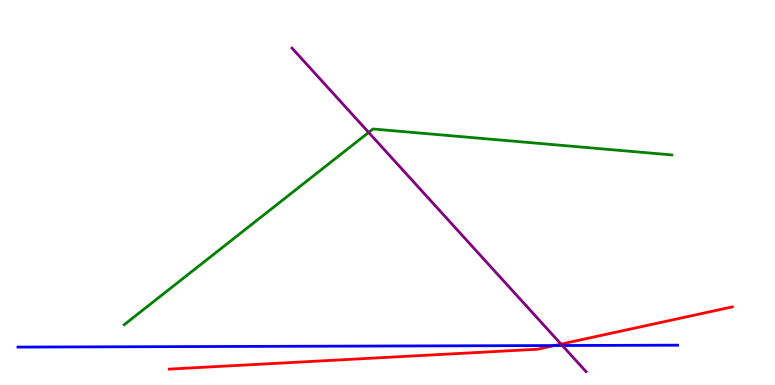[{'lines': ['blue', 'red'], 'intersections': [{'x': 7.16, 'y': 1.03}]}, {'lines': ['green', 'red'], 'intersections': []}, {'lines': ['purple', 'red'], 'intersections': [{'x': 7.24, 'y': 1.06}]}, {'lines': ['blue', 'green'], 'intersections': []}, {'lines': ['blue', 'purple'], 'intersections': [{'x': 7.26, 'y': 1.03}]}, {'lines': ['green', 'purple'], 'intersections': [{'x': 4.76, 'y': 6.56}]}]